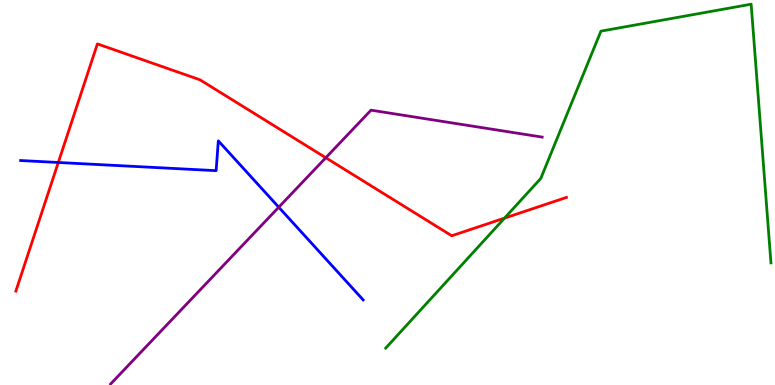[{'lines': ['blue', 'red'], 'intersections': [{'x': 0.752, 'y': 5.78}]}, {'lines': ['green', 'red'], 'intersections': [{'x': 6.51, 'y': 4.33}]}, {'lines': ['purple', 'red'], 'intersections': [{'x': 4.2, 'y': 5.9}]}, {'lines': ['blue', 'green'], 'intersections': []}, {'lines': ['blue', 'purple'], 'intersections': [{'x': 3.6, 'y': 4.62}]}, {'lines': ['green', 'purple'], 'intersections': []}]